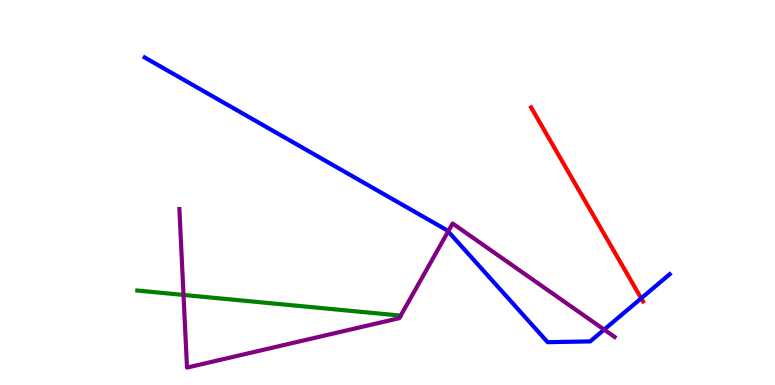[{'lines': ['blue', 'red'], 'intersections': [{'x': 8.27, 'y': 2.25}]}, {'lines': ['green', 'red'], 'intersections': []}, {'lines': ['purple', 'red'], 'intersections': []}, {'lines': ['blue', 'green'], 'intersections': []}, {'lines': ['blue', 'purple'], 'intersections': [{'x': 5.78, 'y': 3.99}, {'x': 7.8, 'y': 1.44}]}, {'lines': ['green', 'purple'], 'intersections': [{'x': 2.37, 'y': 2.34}]}]